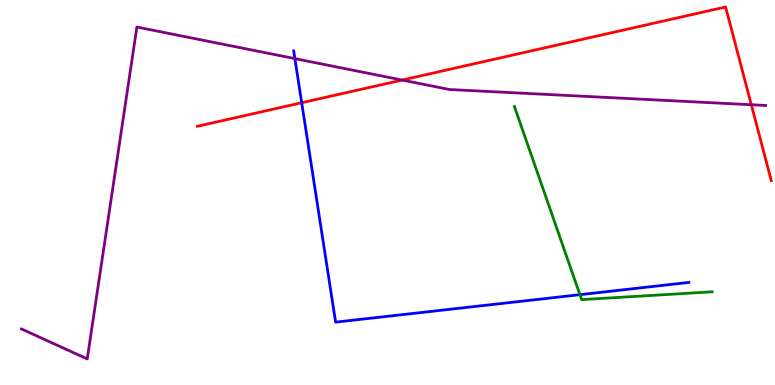[{'lines': ['blue', 'red'], 'intersections': [{'x': 3.89, 'y': 7.33}]}, {'lines': ['green', 'red'], 'intersections': []}, {'lines': ['purple', 'red'], 'intersections': [{'x': 5.19, 'y': 7.92}, {'x': 9.69, 'y': 7.28}]}, {'lines': ['blue', 'green'], 'intersections': [{'x': 7.48, 'y': 2.35}]}, {'lines': ['blue', 'purple'], 'intersections': [{'x': 3.8, 'y': 8.48}]}, {'lines': ['green', 'purple'], 'intersections': []}]